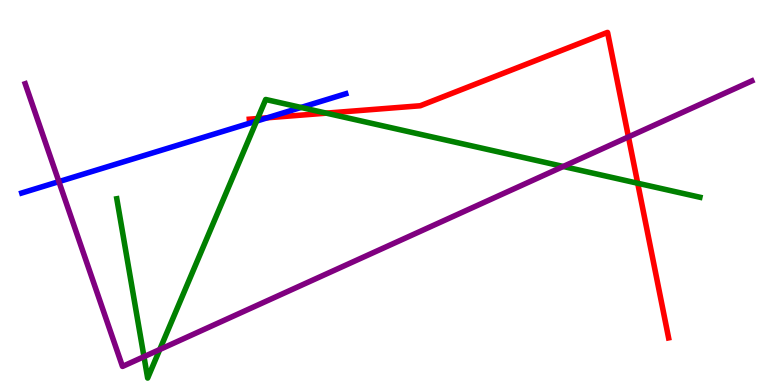[{'lines': ['blue', 'red'], 'intersections': [{'x': 3.45, 'y': 6.94}]}, {'lines': ['green', 'red'], 'intersections': [{'x': 3.32, 'y': 6.92}, {'x': 4.21, 'y': 7.06}, {'x': 8.23, 'y': 5.24}]}, {'lines': ['purple', 'red'], 'intersections': [{'x': 8.11, 'y': 6.44}]}, {'lines': ['blue', 'green'], 'intersections': [{'x': 3.31, 'y': 6.86}, {'x': 3.88, 'y': 7.21}]}, {'lines': ['blue', 'purple'], 'intersections': [{'x': 0.76, 'y': 5.28}]}, {'lines': ['green', 'purple'], 'intersections': [{'x': 1.86, 'y': 0.736}, {'x': 2.06, 'y': 0.922}, {'x': 7.27, 'y': 5.68}]}]